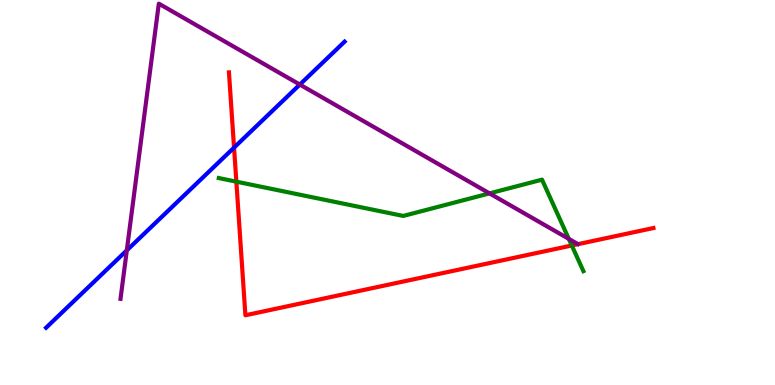[{'lines': ['blue', 'red'], 'intersections': [{'x': 3.02, 'y': 6.17}]}, {'lines': ['green', 'red'], 'intersections': [{'x': 3.05, 'y': 5.28}, {'x': 7.38, 'y': 3.62}]}, {'lines': ['purple', 'red'], 'intersections': []}, {'lines': ['blue', 'green'], 'intersections': []}, {'lines': ['blue', 'purple'], 'intersections': [{'x': 1.64, 'y': 3.5}, {'x': 3.87, 'y': 7.8}]}, {'lines': ['green', 'purple'], 'intersections': [{'x': 6.32, 'y': 4.98}, {'x': 7.34, 'y': 3.8}]}]